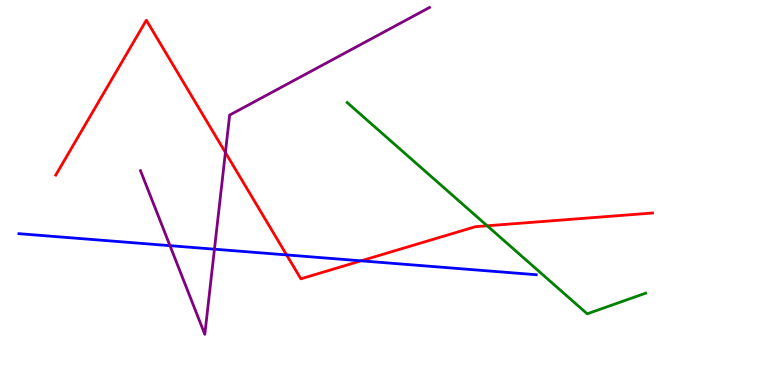[{'lines': ['blue', 'red'], 'intersections': [{'x': 3.7, 'y': 3.38}, {'x': 4.66, 'y': 3.23}]}, {'lines': ['green', 'red'], 'intersections': [{'x': 6.29, 'y': 4.14}]}, {'lines': ['purple', 'red'], 'intersections': [{'x': 2.91, 'y': 6.04}]}, {'lines': ['blue', 'green'], 'intersections': []}, {'lines': ['blue', 'purple'], 'intersections': [{'x': 2.19, 'y': 3.62}, {'x': 2.77, 'y': 3.53}]}, {'lines': ['green', 'purple'], 'intersections': []}]